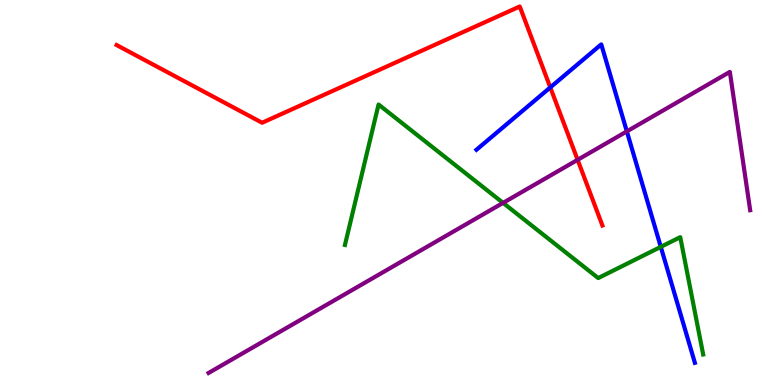[{'lines': ['blue', 'red'], 'intersections': [{'x': 7.1, 'y': 7.73}]}, {'lines': ['green', 'red'], 'intersections': []}, {'lines': ['purple', 'red'], 'intersections': [{'x': 7.45, 'y': 5.85}]}, {'lines': ['blue', 'green'], 'intersections': [{'x': 8.53, 'y': 3.59}]}, {'lines': ['blue', 'purple'], 'intersections': [{'x': 8.09, 'y': 6.59}]}, {'lines': ['green', 'purple'], 'intersections': [{'x': 6.49, 'y': 4.73}]}]